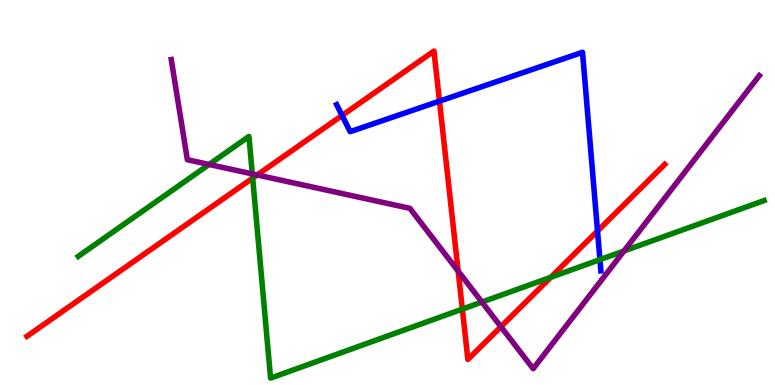[{'lines': ['blue', 'red'], 'intersections': [{'x': 4.41, 'y': 7.0}, {'x': 5.67, 'y': 7.37}, {'x': 7.71, 'y': 4.0}]}, {'lines': ['green', 'red'], 'intersections': [{'x': 3.26, 'y': 5.37}, {'x': 5.97, 'y': 1.97}, {'x': 7.11, 'y': 2.8}]}, {'lines': ['purple', 'red'], 'intersections': [{'x': 3.32, 'y': 5.46}, {'x': 5.91, 'y': 2.96}, {'x': 6.46, 'y': 1.51}]}, {'lines': ['blue', 'green'], 'intersections': [{'x': 7.74, 'y': 3.26}]}, {'lines': ['blue', 'purple'], 'intersections': []}, {'lines': ['green', 'purple'], 'intersections': [{'x': 2.7, 'y': 5.73}, {'x': 3.26, 'y': 5.48}, {'x': 6.22, 'y': 2.15}, {'x': 8.05, 'y': 3.48}]}]